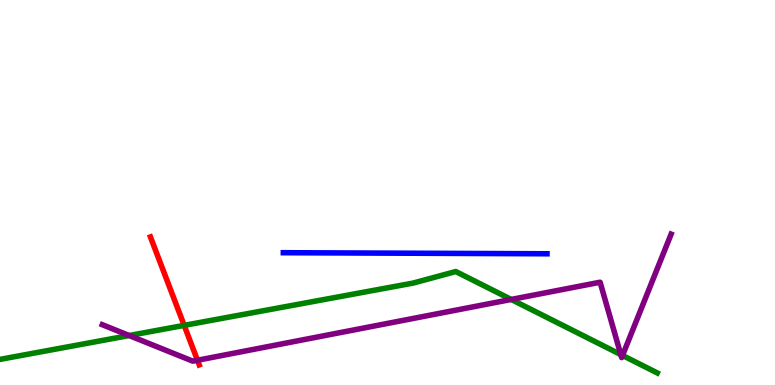[{'lines': ['blue', 'red'], 'intersections': []}, {'lines': ['green', 'red'], 'intersections': [{'x': 2.38, 'y': 1.55}]}, {'lines': ['purple', 'red'], 'intersections': [{'x': 2.55, 'y': 0.643}]}, {'lines': ['blue', 'green'], 'intersections': []}, {'lines': ['blue', 'purple'], 'intersections': []}, {'lines': ['green', 'purple'], 'intersections': [{'x': 1.67, 'y': 1.29}, {'x': 6.6, 'y': 2.22}, {'x': 8.01, 'y': 0.79}, {'x': 8.03, 'y': 0.768}]}]